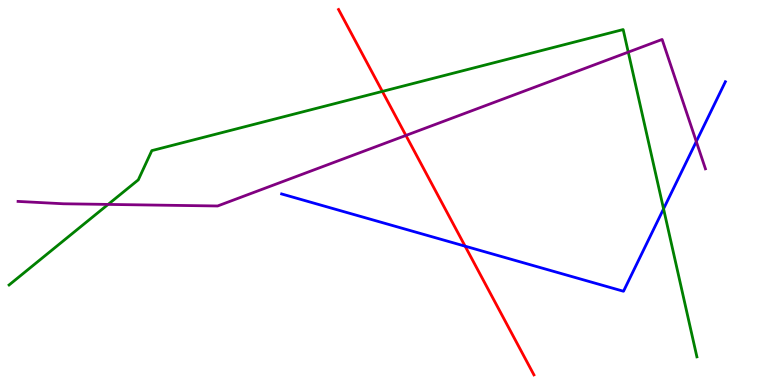[{'lines': ['blue', 'red'], 'intersections': [{'x': 6.0, 'y': 3.61}]}, {'lines': ['green', 'red'], 'intersections': [{'x': 4.93, 'y': 7.63}]}, {'lines': ['purple', 'red'], 'intersections': [{'x': 5.24, 'y': 6.48}]}, {'lines': ['blue', 'green'], 'intersections': [{'x': 8.56, 'y': 4.58}]}, {'lines': ['blue', 'purple'], 'intersections': [{'x': 8.98, 'y': 6.32}]}, {'lines': ['green', 'purple'], 'intersections': [{'x': 1.39, 'y': 4.69}, {'x': 8.11, 'y': 8.65}]}]